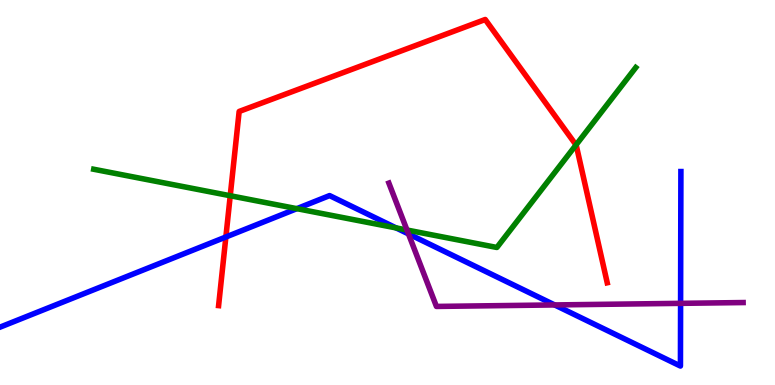[{'lines': ['blue', 'red'], 'intersections': [{'x': 2.91, 'y': 3.84}]}, {'lines': ['green', 'red'], 'intersections': [{'x': 2.97, 'y': 4.92}, {'x': 7.43, 'y': 6.24}]}, {'lines': ['purple', 'red'], 'intersections': []}, {'lines': ['blue', 'green'], 'intersections': [{'x': 3.83, 'y': 4.58}, {'x': 5.11, 'y': 4.08}]}, {'lines': ['blue', 'purple'], 'intersections': [{'x': 5.27, 'y': 3.92}, {'x': 7.16, 'y': 2.08}, {'x': 8.78, 'y': 2.12}]}, {'lines': ['green', 'purple'], 'intersections': [{'x': 5.25, 'y': 4.03}]}]